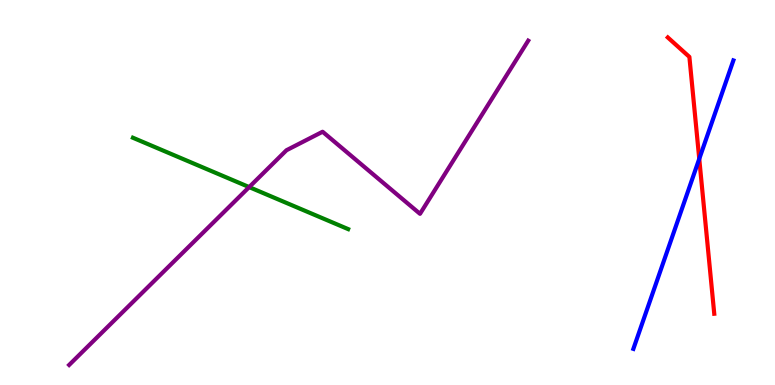[{'lines': ['blue', 'red'], 'intersections': [{'x': 9.02, 'y': 5.87}]}, {'lines': ['green', 'red'], 'intersections': []}, {'lines': ['purple', 'red'], 'intersections': []}, {'lines': ['blue', 'green'], 'intersections': []}, {'lines': ['blue', 'purple'], 'intersections': []}, {'lines': ['green', 'purple'], 'intersections': [{'x': 3.22, 'y': 5.14}]}]